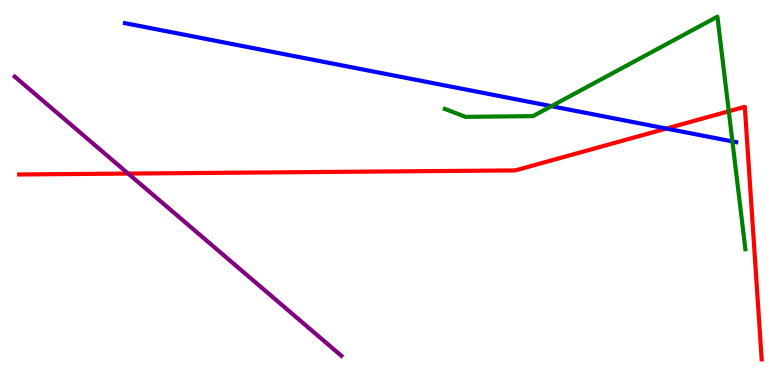[{'lines': ['blue', 'red'], 'intersections': [{'x': 8.6, 'y': 6.66}]}, {'lines': ['green', 'red'], 'intersections': [{'x': 9.4, 'y': 7.11}]}, {'lines': ['purple', 'red'], 'intersections': [{'x': 1.65, 'y': 5.49}]}, {'lines': ['blue', 'green'], 'intersections': [{'x': 7.11, 'y': 7.24}, {'x': 9.45, 'y': 6.33}]}, {'lines': ['blue', 'purple'], 'intersections': []}, {'lines': ['green', 'purple'], 'intersections': []}]